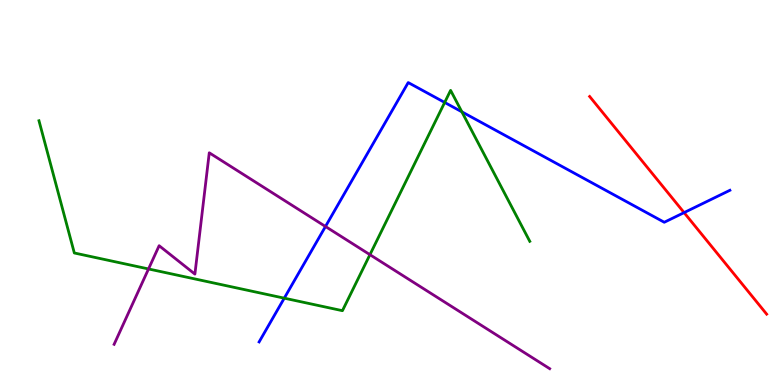[{'lines': ['blue', 'red'], 'intersections': [{'x': 8.83, 'y': 4.48}]}, {'lines': ['green', 'red'], 'intersections': []}, {'lines': ['purple', 'red'], 'intersections': []}, {'lines': ['blue', 'green'], 'intersections': [{'x': 3.67, 'y': 2.26}, {'x': 5.74, 'y': 7.34}, {'x': 5.96, 'y': 7.1}]}, {'lines': ['blue', 'purple'], 'intersections': [{'x': 4.2, 'y': 4.12}]}, {'lines': ['green', 'purple'], 'intersections': [{'x': 1.92, 'y': 3.01}, {'x': 4.77, 'y': 3.38}]}]